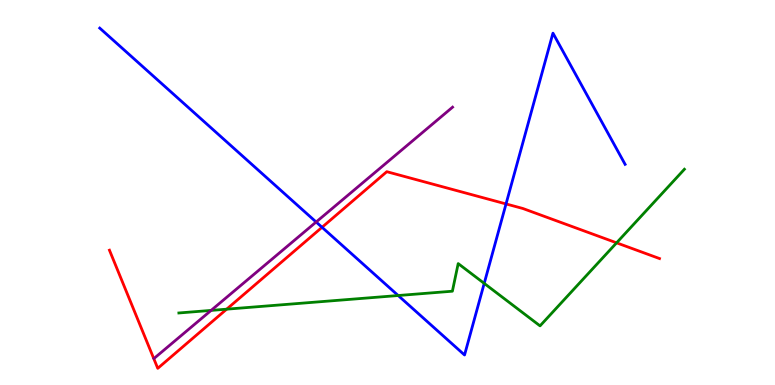[{'lines': ['blue', 'red'], 'intersections': [{'x': 4.16, 'y': 4.1}, {'x': 6.53, 'y': 4.7}]}, {'lines': ['green', 'red'], 'intersections': [{'x': 2.92, 'y': 1.97}, {'x': 7.96, 'y': 3.69}]}, {'lines': ['purple', 'red'], 'intersections': []}, {'lines': ['blue', 'green'], 'intersections': [{'x': 5.14, 'y': 2.32}, {'x': 6.25, 'y': 2.64}]}, {'lines': ['blue', 'purple'], 'intersections': [{'x': 4.08, 'y': 4.23}]}, {'lines': ['green', 'purple'], 'intersections': [{'x': 2.72, 'y': 1.94}]}]